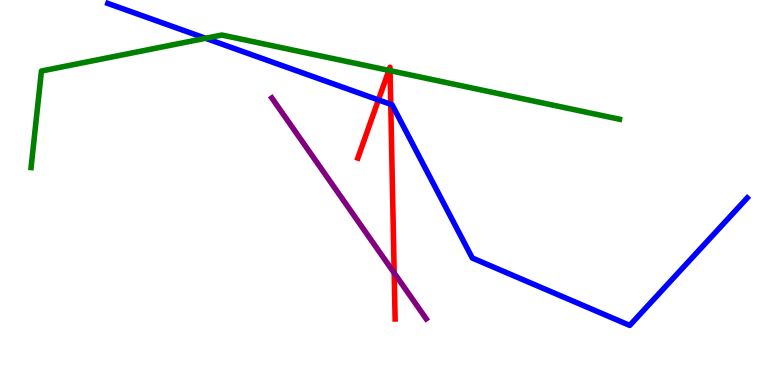[{'lines': ['blue', 'red'], 'intersections': [{'x': 4.88, 'y': 7.4}, {'x': 5.04, 'y': 7.29}]}, {'lines': ['green', 'red'], 'intersections': [{'x': 5.02, 'y': 8.17}, {'x': 5.03, 'y': 8.16}]}, {'lines': ['purple', 'red'], 'intersections': [{'x': 5.09, 'y': 2.91}]}, {'lines': ['blue', 'green'], 'intersections': [{'x': 2.65, 'y': 9.01}]}, {'lines': ['blue', 'purple'], 'intersections': []}, {'lines': ['green', 'purple'], 'intersections': []}]